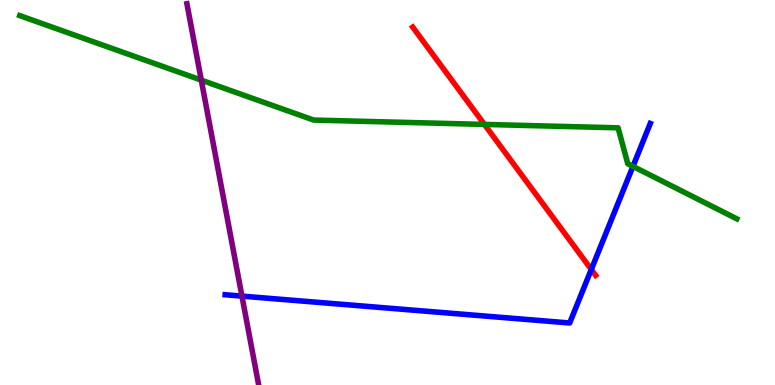[{'lines': ['blue', 'red'], 'intersections': [{'x': 7.63, 'y': 3.0}]}, {'lines': ['green', 'red'], 'intersections': [{'x': 6.25, 'y': 6.77}]}, {'lines': ['purple', 'red'], 'intersections': []}, {'lines': ['blue', 'green'], 'intersections': [{'x': 8.17, 'y': 5.68}]}, {'lines': ['blue', 'purple'], 'intersections': [{'x': 3.12, 'y': 2.31}]}, {'lines': ['green', 'purple'], 'intersections': [{'x': 2.6, 'y': 7.92}]}]